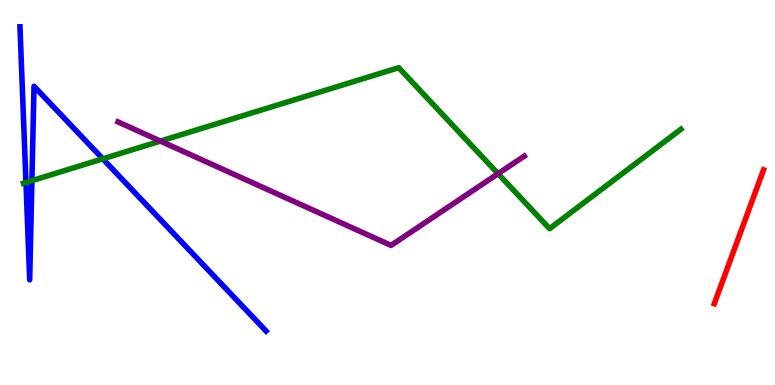[{'lines': ['blue', 'red'], 'intersections': []}, {'lines': ['green', 'red'], 'intersections': []}, {'lines': ['purple', 'red'], 'intersections': []}, {'lines': ['blue', 'green'], 'intersections': [{'x': 0.335, 'y': 5.26}, {'x': 0.412, 'y': 5.31}, {'x': 1.33, 'y': 5.87}]}, {'lines': ['blue', 'purple'], 'intersections': []}, {'lines': ['green', 'purple'], 'intersections': [{'x': 2.07, 'y': 6.34}, {'x': 6.43, 'y': 5.49}]}]